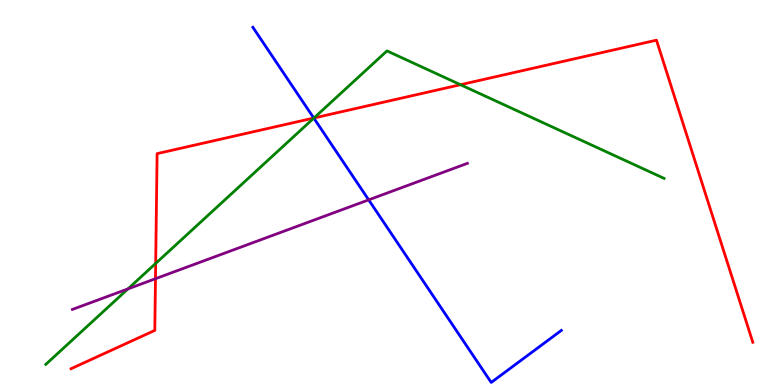[{'lines': ['blue', 'red'], 'intersections': [{'x': 4.05, 'y': 6.93}]}, {'lines': ['green', 'red'], 'intersections': [{'x': 2.01, 'y': 3.16}, {'x': 4.05, 'y': 6.94}, {'x': 5.94, 'y': 7.8}]}, {'lines': ['purple', 'red'], 'intersections': [{'x': 2.01, 'y': 2.76}]}, {'lines': ['blue', 'green'], 'intersections': [{'x': 4.05, 'y': 6.93}]}, {'lines': ['blue', 'purple'], 'intersections': [{'x': 4.76, 'y': 4.81}]}, {'lines': ['green', 'purple'], 'intersections': [{'x': 1.65, 'y': 2.5}]}]